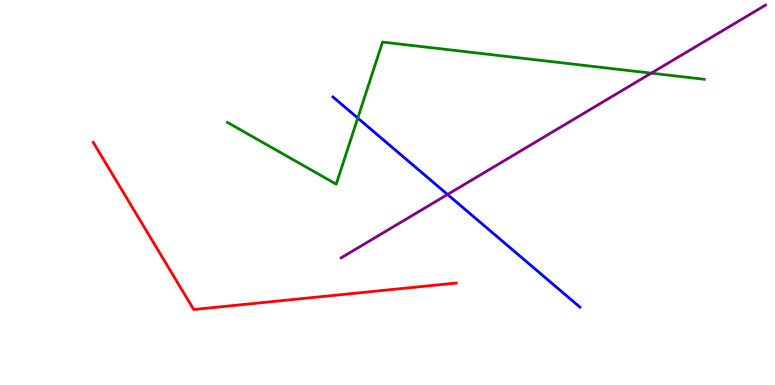[{'lines': ['blue', 'red'], 'intersections': []}, {'lines': ['green', 'red'], 'intersections': []}, {'lines': ['purple', 'red'], 'intersections': []}, {'lines': ['blue', 'green'], 'intersections': [{'x': 4.62, 'y': 6.93}]}, {'lines': ['blue', 'purple'], 'intersections': [{'x': 5.77, 'y': 4.95}]}, {'lines': ['green', 'purple'], 'intersections': [{'x': 8.4, 'y': 8.1}]}]